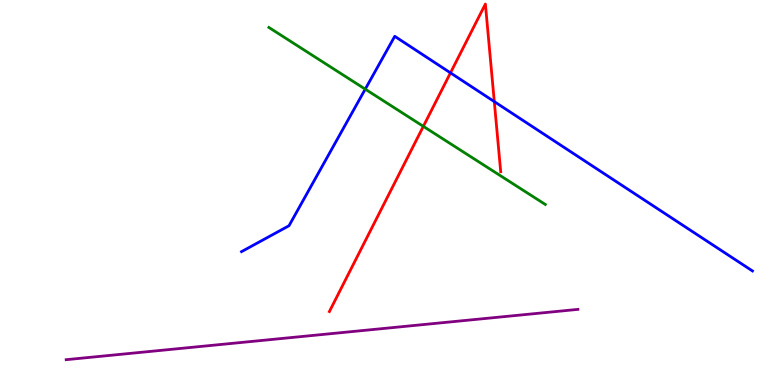[{'lines': ['blue', 'red'], 'intersections': [{'x': 5.81, 'y': 8.11}, {'x': 6.38, 'y': 7.36}]}, {'lines': ['green', 'red'], 'intersections': [{'x': 5.46, 'y': 6.72}]}, {'lines': ['purple', 'red'], 'intersections': []}, {'lines': ['blue', 'green'], 'intersections': [{'x': 4.71, 'y': 7.68}]}, {'lines': ['blue', 'purple'], 'intersections': []}, {'lines': ['green', 'purple'], 'intersections': []}]